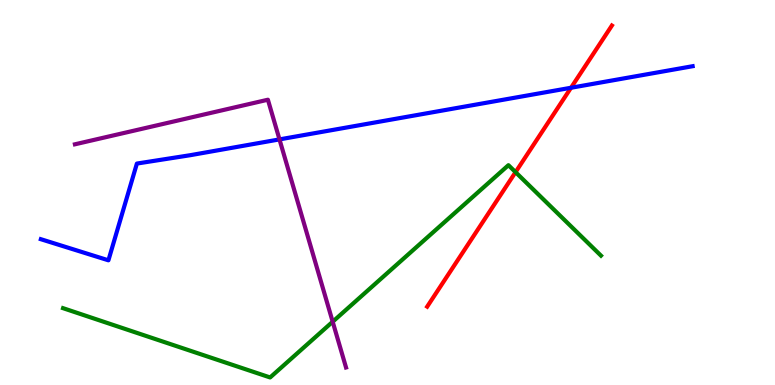[{'lines': ['blue', 'red'], 'intersections': [{'x': 7.37, 'y': 7.72}]}, {'lines': ['green', 'red'], 'intersections': [{'x': 6.65, 'y': 5.53}]}, {'lines': ['purple', 'red'], 'intersections': []}, {'lines': ['blue', 'green'], 'intersections': []}, {'lines': ['blue', 'purple'], 'intersections': [{'x': 3.61, 'y': 6.38}]}, {'lines': ['green', 'purple'], 'intersections': [{'x': 4.29, 'y': 1.64}]}]